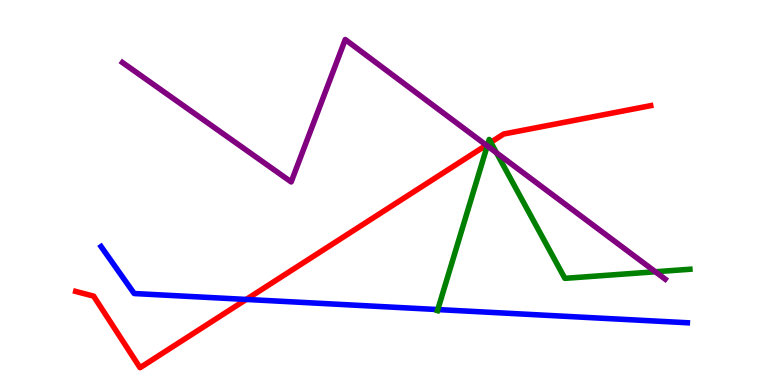[{'lines': ['blue', 'red'], 'intersections': [{'x': 3.18, 'y': 2.22}]}, {'lines': ['green', 'red'], 'intersections': [{'x': 6.29, 'y': 6.25}, {'x': 6.33, 'y': 6.3}]}, {'lines': ['purple', 'red'], 'intersections': [{'x': 6.28, 'y': 6.23}]}, {'lines': ['blue', 'green'], 'intersections': [{'x': 5.65, 'y': 1.96}]}, {'lines': ['blue', 'purple'], 'intersections': []}, {'lines': ['green', 'purple'], 'intersections': [{'x': 6.29, 'y': 6.21}, {'x': 6.41, 'y': 6.03}, {'x': 8.46, 'y': 2.94}]}]